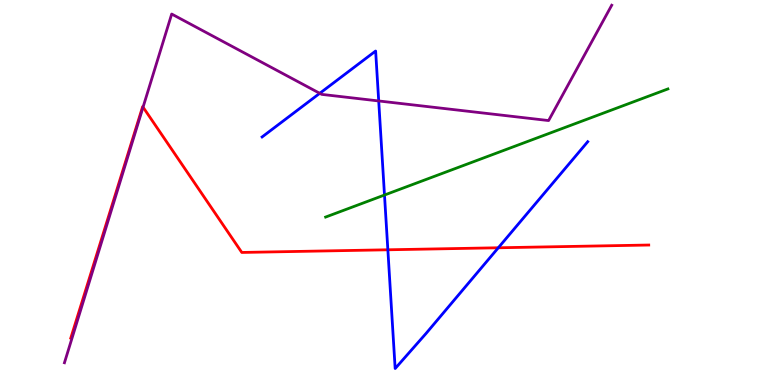[{'lines': ['blue', 'red'], 'intersections': [{'x': 5.0, 'y': 3.51}, {'x': 6.43, 'y': 3.56}]}, {'lines': ['green', 'red'], 'intersections': []}, {'lines': ['purple', 'red'], 'intersections': [{'x': 1.85, 'y': 7.22}]}, {'lines': ['blue', 'green'], 'intersections': [{'x': 4.96, 'y': 4.93}]}, {'lines': ['blue', 'purple'], 'intersections': [{'x': 4.13, 'y': 7.58}, {'x': 4.89, 'y': 7.38}]}, {'lines': ['green', 'purple'], 'intersections': []}]